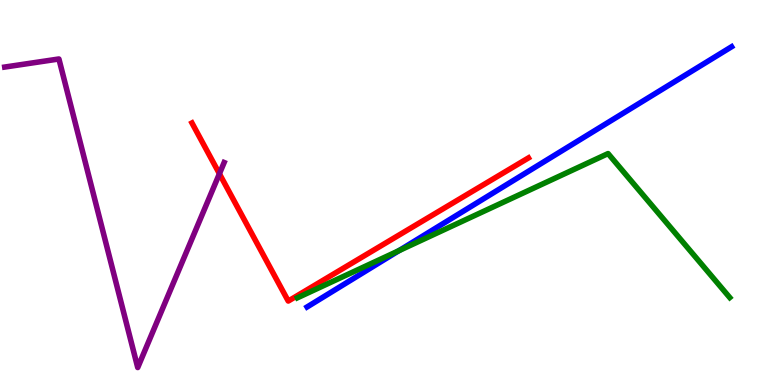[{'lines': ['blue', 'red'], 'intersections': []}, {'lines': ['green', 'red'], 'intersections': []}, {'lines': ['purple', 'red'], 'intersections': [{'x': 2.83, 'y': 5.49}]}, {'lines': ['blue', 'green'], 'intersections': [{'x': 5.15, 'y': 3.49}]}, {'lines': ['blue', 'purple'], 'intersections': []}, {'lines': ['green', 'purple'], 'intersections': []}]